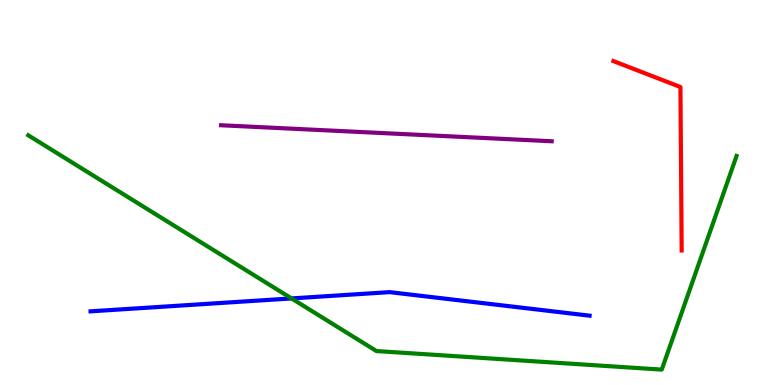[{'lines': ['blue', 'red'], 'intersections': []}, {'lines': ['green', 'red'], 'intersections': []}, {'lines': ['purple', 'red'], 'intersections': []}, {'lines': ['blue', 'green'], 'intersections': [{'x': 3.76, 'y': 2.25}]}, {'lines': ['blue', 'purple'], 'intersections': []}, {'lines': ['green', 'purple'], 'intersections': []}]